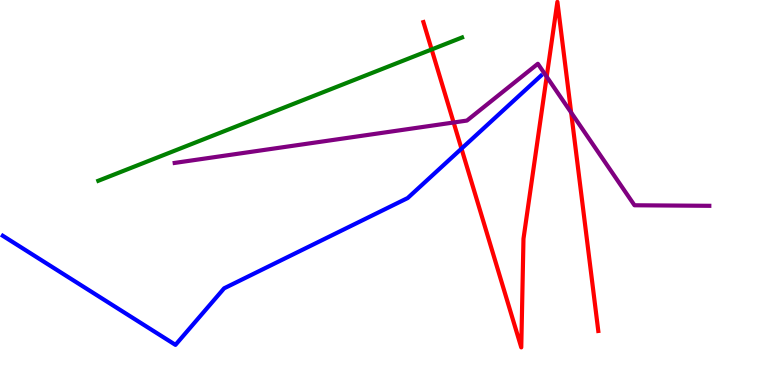[{'lines': ['blue', 'red'], 'intersections': [{'x': 5.95, 'y': 6.14}]}, {'lines': ['green', 'red'], 'intersections': [{'x': 5.57, 'y': 8.72}]}, {'lines': ['purple', 'red'], 'intersections': [{'x': 5.85, 'y': 6.82}, {'x': 7.05, 'y': 8.01}, {'x': 7.37, 'y': 7.08}]}, {'lines': ['blue', 'green'], 'intersections': []}, {'lines': ['blue', 'purple'], 'intersections': []}, {'lines': ['green', 'purple'], 'intersections': []}]